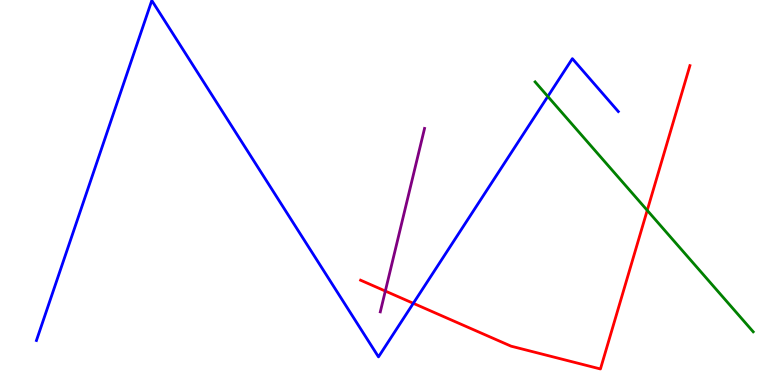[{'lines': ['blue', 'red'], 'intersections': [{'x': 5.33, 'y': 2.12}]}, {'lines': ['green', 'red'], 'intersections': [{'x': 8.35, 'y': 4.54}]}, {'lines': ['purple', 'red'], 'intersections': [{'x': 4.97, 'y': 2.44}]}, {'lines': ['blue', 'green'], 'intersections': [{'x': 7.07, 'y': 7.5}]}, {'lines': ['blue', 'purple'], 'intersections': []}, {'lines': ['green', 'purple'], 'intersections': []}]